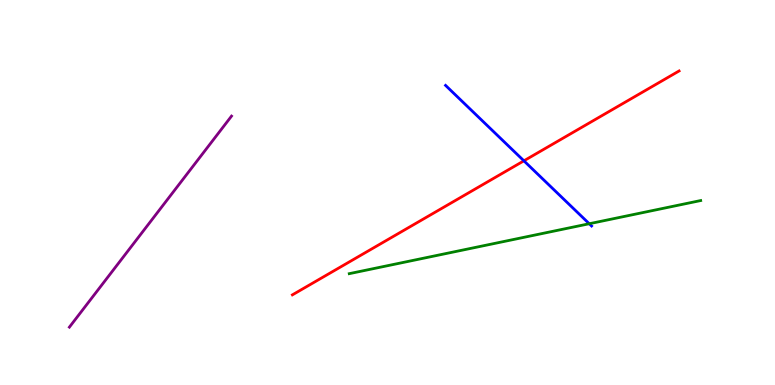[{'lines': ['blue', 'red'], 'intersections': [{'x': 6.76, 'y': 5.82}]}, {'lines': ['green', 'red'], 'intersections': []}, {'lines': ['purple', 'red'], 'intersections': []}, {'lines': ['blue', 'green'], 'intersections': [{'x': 7.6, 'y': 4.19}]}, {'lines': ['blue', 'purple'], 'intersections': []}, {'lines': ['green', 'purple'], 'intersections': []}]